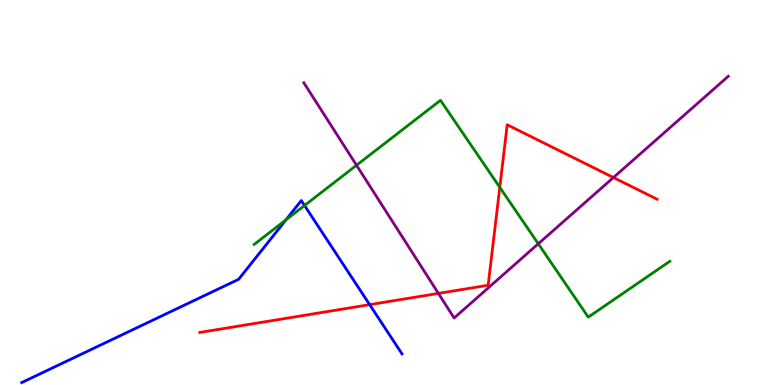[{'lines': ['blue', 'red'], 'intersections': [{'x': 4.77, 'y': 2.09}]}, {'lines': ['green', 'red'], 'intersections': [{'x': 6.45, 'y': 5.13}]}, {'lines': ['purple', 'red'], 'intersections': [{'x': 5.66, 'y': 2.38}, {'x': 7.92, 'y': 5.39}]}, {'lines': ['blue', 'green'], 'intersections': [{'x': 3.69, 'y': 4.29}, {'x': 3.93, 'y': 4.66}]}, {'lines': ['blue', 'purple'], 'intersections': []}, {'lines': ['green', 'purple'], 'intersections': [{'x': 4.6, 'y': 5.71}, {'x': 6.95, 'y': 3.67}]}]